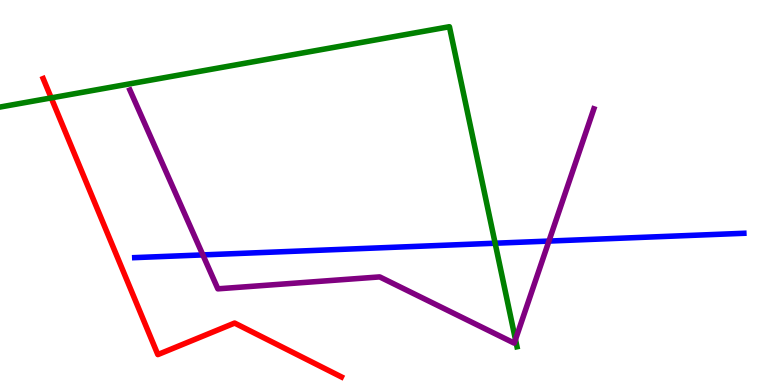[{'lines': ['blue', 'red'], 'intersections': []}, {'lines': ['green', 'red'], 'intersections': [{'x': 0.661, 'y': 7.46}]}, {'lines': ['purple', 'red'], 'intersections': []}, {'lines': ['blue', 'green'], 'intersections': [{'x': 6.39, 'y': 3.68}]}, {'lines': ['blue', 'purple'], 'intersections': [{'x': 2.62, 'y': 3.38}, {'x': 7.08, 'y': 3.74}]}, {'lines': ['green', 'purple'], 'intersections': [{'x': 6.65, 'y': 1.18}]}]